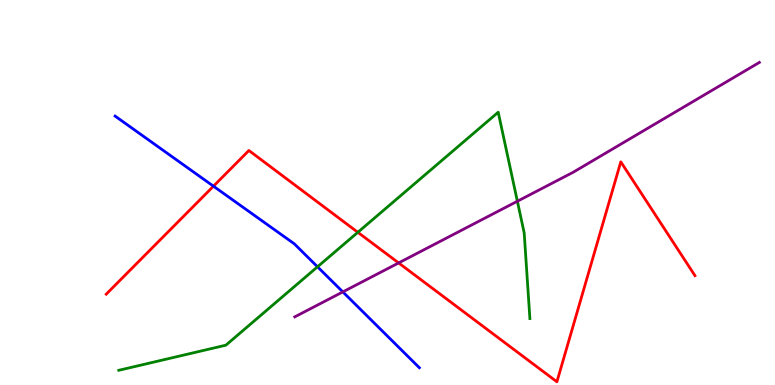[{'lines': ['blue', 'red'], 'intersections': [{'x': 2.75, 'y': 5.16}]}, {'lines': ['green', 'red'], 'intersections': [{'x': 4.62, 'y': 3.97}]}, {'lines': ['purple', 'red'], 'intersections': [{'x': 5.14, 'y': 3.17}]}, {'lines': ['blue', 'green'], 'intersections': [{'x': 4.1, 'y': 3.07}]}, {'lines': ['blue', 'purple'], 'intersections': [{'x': 4.42, 'y': 2.42}]}, {'lines': ['green', 'purple'], 'intersections': [{'x': 6.68, 'y': 4.77}]}]